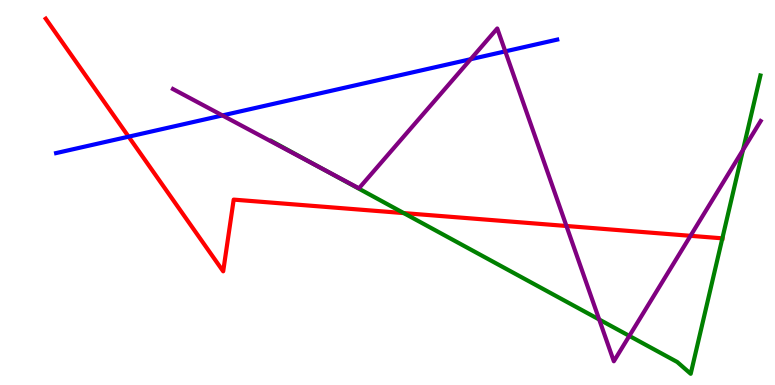[{'lines': ['blue', 'red'], 'intersections': [{'x': 1.66, 'y': 6.45}]}, {'lines': ['green', 'red'], 'intersections': [{'x': 5.21, 'y': 4.47}, {'x': 9.32, 'y': 3.81}]}, {'lines': ['purple', 'red'], 'intersections': [{'x': 7.31, 'y': 4.13}, {'x': 8.91, 'y': 3.87}]}, {'lines': ['blue', 'green'], 'intersections': []}, {'lines': ['blue', 'purple'], 'intersections': [{'x': 2.87, 'y': 7.0}, {'x': 6.07, 'y': 8.46}, {'x': 6.52, 'y': 8.67}]}, {'lines': ['green', 'purple'], 'intersections': [{'x': 4.14, 'y': 5.64}, {'x': 7.73, 'y': 1.7}, {'x': 8.12, 'y': 1.27}, {'x': 9.59, 'y': 6.11}]}]